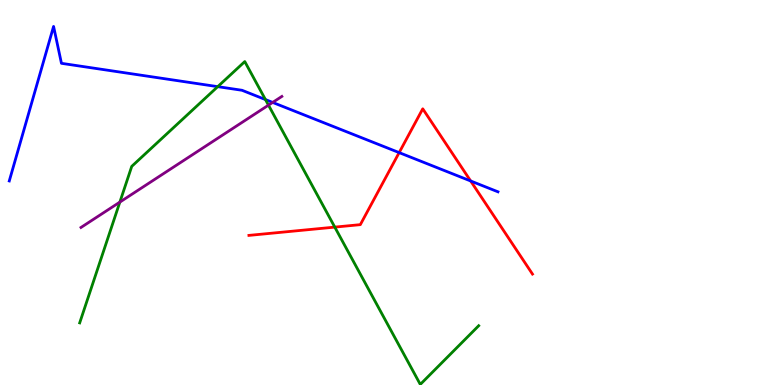[{'lines': ['blue', 'red'], 'intersections': [{'x': 5.15, 'y': 6.04}, {'x': 6.07, 'y': 5.3}]}, {'lines': ['green', 'red'], 'intersections': [{'x': 4.32, 'y': 4.1}]}, {'lines': ['purple', 'red'], 'intersections': []}, {'lines': ['blue', 'green'], 'intersections': [{'x': 2.81, 'y': 7.75}, {'x': 3.43, 'y': 7.41}]}, {'lines': ['blue', 'purple'], 'intersections': [{'x': 3.52, 'y': 7.34}]}, {'lines': ['green', 'purple'], 'intersections': [{'x': 1.55, 'y': 4.75}, {'x': 3.46, 'y': 7.27}]}]